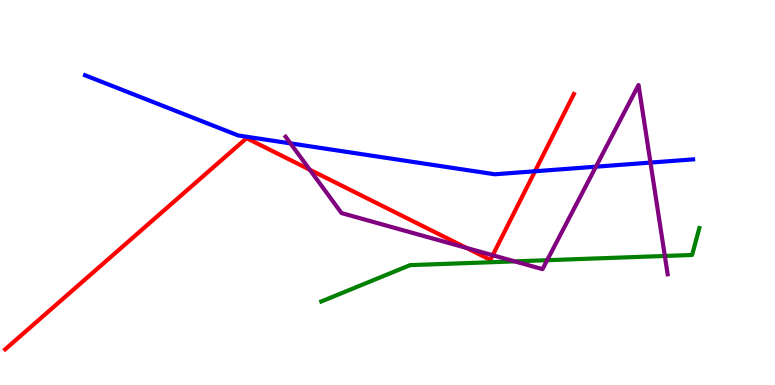[{'lines': ['blue', 'red'], 'intersections': [{'x': 6.9, 'y': 5.55}]}, {'lines': ['green', 'red'], 'intersections': []}, {'lines': ['purple', 'red'], 'intersections': [{'x': 4.0, 'y': 5.59}, {'x': 6.02, 'y': 3.56}, {'x': 6.36, 'y': 3.37}]}, {'lines': ['blue', 'green'], 'intersections': []}, {'lines': ['blue', 'purple'], 'intersections': [{'x': 3.75, 'y': 6.28}, {'x': 7.69, 'y': 5.67}, {'x': 8.39, 'y': 5.78}]}, {'lines': ['green', 'purple'], 'intersections': [{'x': 6.64, 'y': 3.21}, {'x': 7.06, 'y': 3.24}, {'x': 8.58, 'y': 3.35}]}]